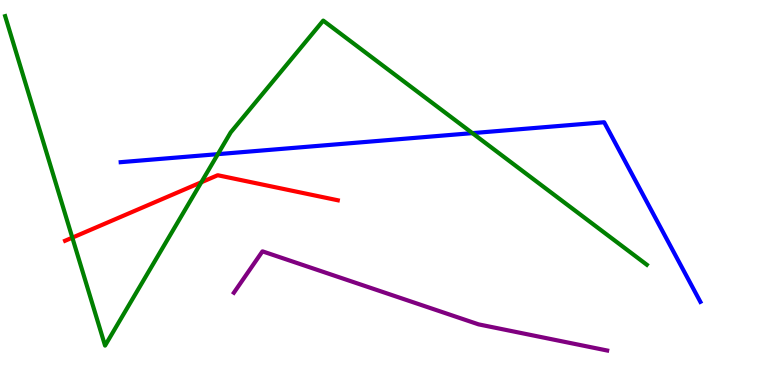[{'lines': ['blue', 'red'], 'intersections': []}, {'lines': ['green', 'red'], 'intersections': [{'x': 0.933, 'y': 3.83}, {'x': 2.6, 'y': 5.27}]}, {'lines': ['purple', 'red'], 'intersections': []}, {'lines': ['blue', 'green'], 'intersections': [{'x': 2.81, 'y': 6.0}, {'x': 6.1, 'y': 6.54}]}, {'lines': ['blue', 'purple'], 'intersections': []}, {'lines': ['green', 'purple'], 'intersections': []}]